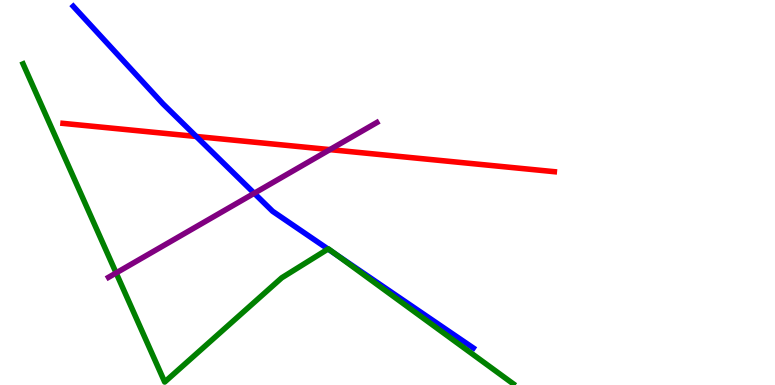[{'lines': ['blue', 'red'], 'intersections': [{'x': 2.53, 'y': 6.46}]}, {'lines': ['green', 'red'], 'intersections': []}, {'lines': ['purple', 'red'], 'intersections': [{'x': 4.26, 'y': 6.11}]}, {'lines': ['blue', 'green'], 'intersections': [{'x': 4.23, 'y': 3.53}, {'x': 4.34, 'y': 3.39}]}, {'lines': ['blue', 'purple'], 'intersections': [{'x': 3.28, 'y': 4.98}]}, {'lines': ['green', 'purple'], 'intersections': [{'x': 1.5, 'y': 2.91}]}]